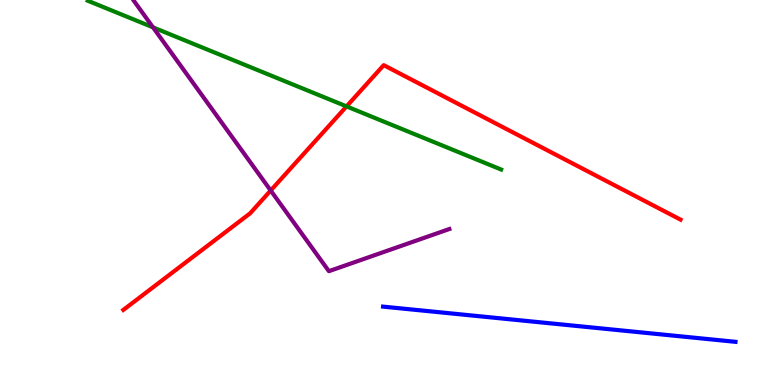[{'lines': ['blue', 'red'], 'intersections': []}, {'lines': ['green', 'red'], 'intersections': [{'x': 4.47, 'y': 7.24}]}, {'lines': ['purple', 'red'], 'intersections': [{'x': 3.49, 'y': 5.05}]}, {'lines': ['blue', 'green'], 'intersections': []}, {'lines': ['blue', 'purple'], 'intersections': []}, {'lines': ['green', 'purple'], 'intersections': [{'x': 1.97, 'y': 9.29}]}]